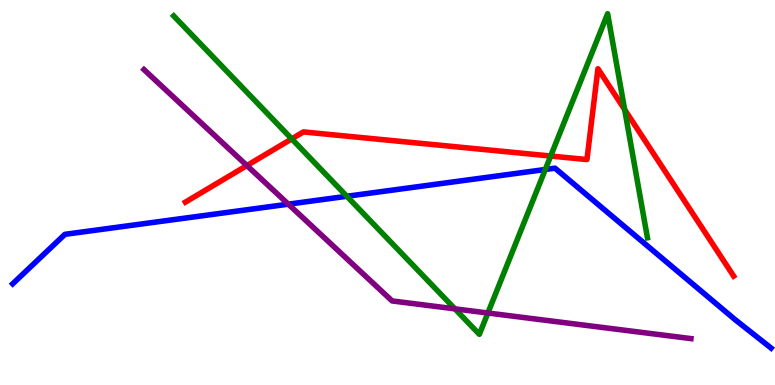[{'lines': ['blue', 'red'], 'intersections': []}, {'lines': ['green', 'red'], 'intersections': [{'x': 3.76, 'y': 6.39}, {'x': 7.11, 'y': 5.95}, {'x': 8.06, 'y': 7.15}]}, {'lines': ['purple', 'red'], 'intersections': [{'x': 3.19, 'y': 5.7}]}, {'lines': ['blue', 'green'], 'intersections': [{'x': 4.48, 'y': 4.9}, {'x': 7.04, 'y': 5.6}]}, {'lines': ['blue', 'purple'], 'intersections': [{'x': 3.72, 'y': 4.7}]}, {'lines': ['green', 'purple'], 'intersections': [{'x': 5.87, 'y': 1.98}, {'x': 6.3, 'y': 1.87}]}]